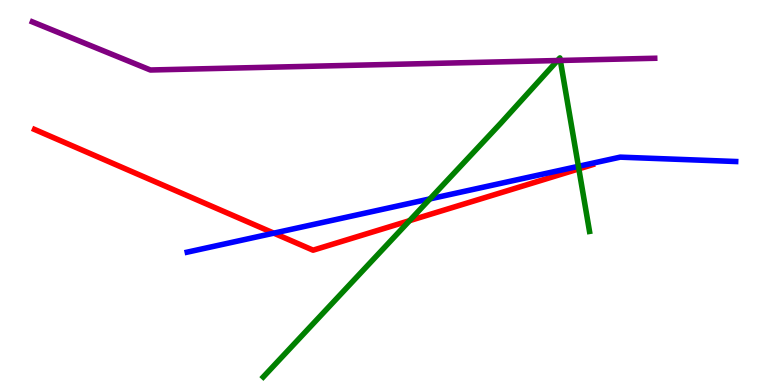[{'lines': ['blue', 'red'], 'intersections': [{'x': 3.53, 'y': 3.94}]}, {'lines': ['green', 'red'], 'intersections': [{'x': 5.28, 'y': 4.27}, {'x': 7.47, 'y': 5.61}]}, {'lines': ['purple', 'red'], 'intersections': []}, {'lines': ['blue', 'green'], 'intersections': [{'x': 5.55, 'y': 4.83}, {'x': 7.46, 'y': 5.68}]}, {'lines': ['blue', 'purple'], 'intersections': []}, {'lines': ['green', 'purple'], 'intersections': [{'x': 7.19, 'y': 8.43}, {'x': 7.23, 'y': 8.43}]}]